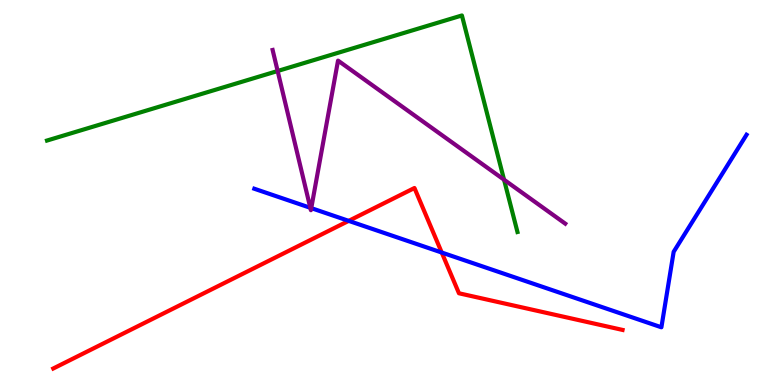[{'lines': ['blue', 'red'], 'intersections': [{'x': 4.5, 'y': 4.26}, {'x': 5.7, 'y': 3.44}]}, {'lines': ['green', 'red'], 'intersections': []}, {'lines': ['purple', 'red'], 'intersections': []}, {'lines': ['blue', 'green'], 'intersections': []}, {'lines': ['blue', 'purple'], 'intersections': [{'x': 4.0, 'y': 4.6}, {'x': 4.02, 'y': 4.59}]}, {'lines': ['green', 'purple'], 'intersections': [{'x': 3.58, 'y': 8.16}, {'x': 6.5, 'y': 5.33}]}]